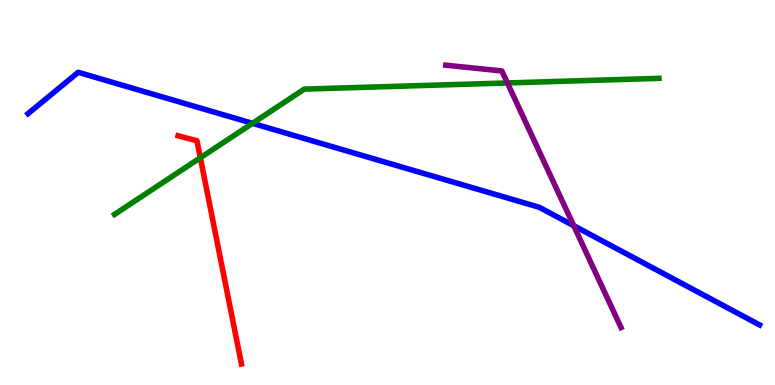[{'lines': ['blue', 'red'], 'intersections': []}, {'lines': ['green', 'red'], 'intersections': [{'x': 2.59, 'y': 5.9}]}, {'lines': ['purple', 'red'], 'intersections': []}, {'lines': ['blue', 'green'], 'intersections': [{'x': 3.26, 'y': 6.8}]}, {'lines': ['blue', 'purple'], 'intersections': [{'x': 7.4, 'y': 4.14}]}, {'lines': ['green', 'purple'], 'intersections': [{'x': 6.55, 'y': 7.85}]}]